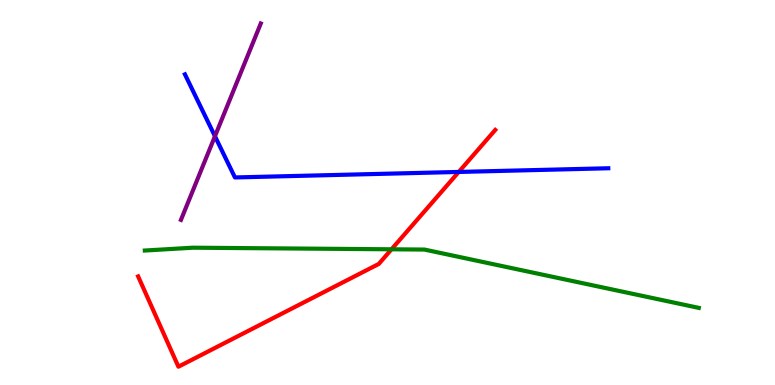[{'lines': ['blue', 'red'], 'intersections': [{'x': 5.92, 'y': 5.53}]}, {'lines': ['green', 'red'], 'intersections': [{'x': 5.05, 'y': 3.52}]}, {'lines': ['purple', 'red'], 'intersections': []}, {'lines': ['blue', 'green'], 'intersections': []}, {'lines': ['blue', 'purple'], 'intersections': [{'x': 2.77, 'y': 6.46}]}, {'lines': ['green', 'purple'], 'intersections': []}]